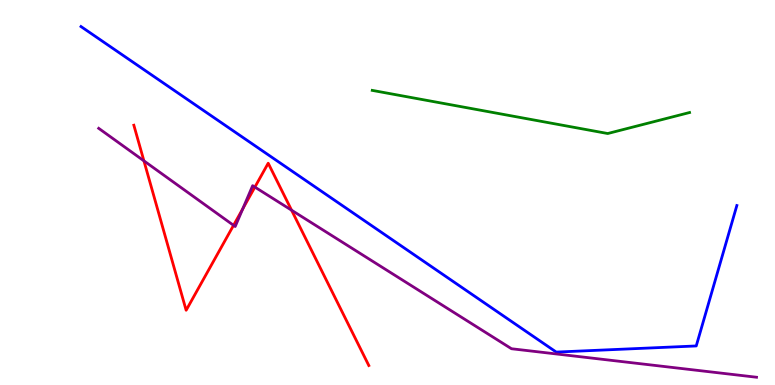[{'lines': ['blue', 'red'], 'intersections': []}, {'lines': ['green', 'red'], 'intersections': []}, {'lines': ['purple', 'red'], 'intersections': [{'x': 1.86, 'y': 5.82}, {'x': 3.01, 'y': 4.15}, {'x': 3.13, 'y': 4.58}, {'x': 3.29, 'y': 5.14}, {'x': 3.76, 'y': 4.54}]}, {'lines': ['blue', 'green'], 'intersections': []}, {'lines': ['blue', 'purple'], 'intersections': []}, {'lines': ['green', 'purple'], 'intersections': []}]